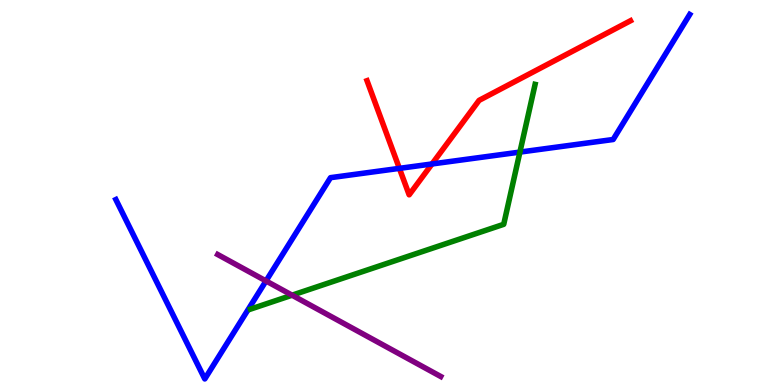[{'lines': ['blue', 'red'], 'intersections': [{'x': 5.15, 'y': 5.63}, {'x': 5.57, 'y': 5.74}]}, {'lines': ['green', 'red'], 'intersections': []}, {'lines': ['purple', 'red'], 'intersections': []}, {'lines': ['blue', 'green'], 'intersections': [{'x': 6.71, 'y': 6.05}]}, {'lines': ['blue', 'purple'], 'intersections': [{'x': 3.43, 'y': 2.7}]}, {'lines': ['green', 'purple'], 'intersections': [{'x': 3.77, 'y': 2.33}]}]